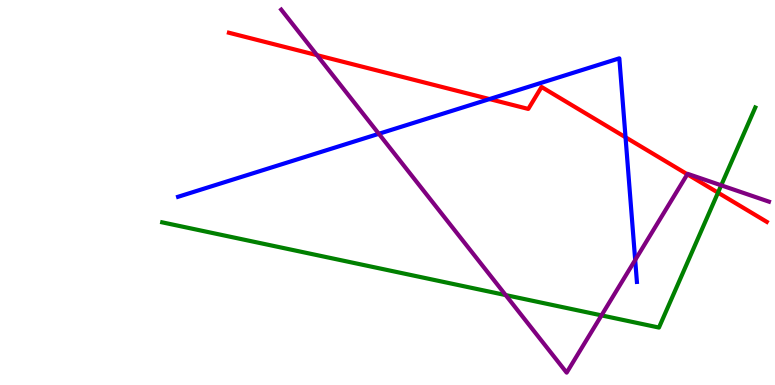[{'lines': ['blue', 'red'], 'intersections': [{'x': 6.32, 'y': 7.43}, {'x': 8.07, 'y': 6.43}]}, {'lines': ['green', 'red'], 'intersections': [{'x': 9.26, 'y': 5.0}]}, {'lines': ['purple', 'red'], 'intersections': [{'x': 4.09, 'y': 8.57}, {'x': 8.87, 'y': 5.47}]}, {'lines': ['blue', 'green'], 'intersections': []}, {'lines': ['blue', 'purple'], 'intersections': [{'x': 4.89, 'y': 6.52}, {'x': 8.2, 'y': 3.25}]}, {'lines': ['green', 'purple'], 'intersections': [{'x': 6.52, 'y': 2.34}, {'x': 7.76, 'y': 1.81}, {'x': 9.31, 'y': 5.19}]}]